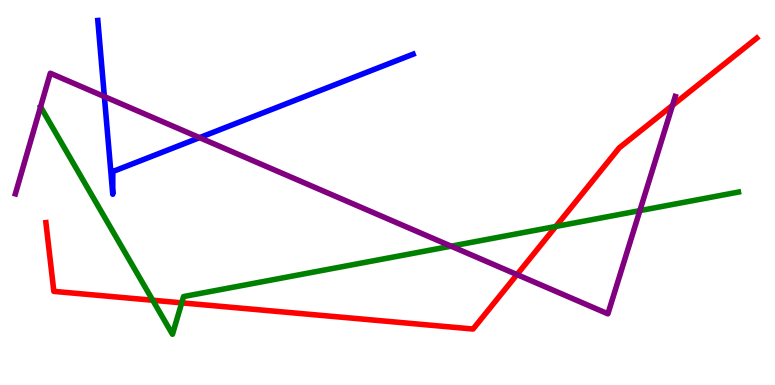[{'lines': ['blue', 'red'], 'intersections': []}, {'lines': ['green', 'red'], 'intersections': [{'x': 1.97, 'y': 2.2}, {'x': 2.34, 'y': 2.13}, {'x': 7.17, 'y': 4.12}]}, {'lines': ['purple', 'red'], 'intersections': [{'x': 6.67, 'y': 2.87}, {'x': 8.68, 'y': 7.26}]}, {'lines': ['blue', 'green'], 'intersections': []}, {'lines': ['blue', 'purple'], 'intersections': [{'x': 1.35, 'y': 7.49}, {'x': 2.57, 'y': 6.42}]}, {'lines': ['green', 'purple'], 'intersections': [{'x': 0.524, 'y': 7.23}, {'x': 5.82, 'y': 3.61}, {'x': 8.26, 'y': 4.53}]}]